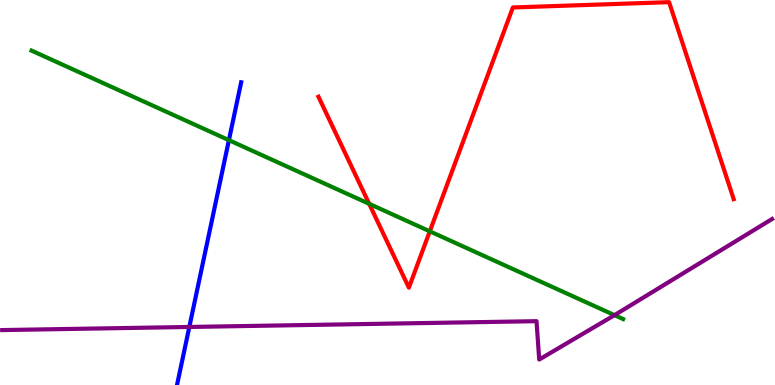[{'lines': ['blue', 'red'], 'intersections': []}, {'lines': ['green', 'red'], 'intersections': [{'x': 4.76, 'y': 4.71}, {'x': 5.55, 'y': 3.99}]}, {'lines': ['purple', 'red'], 'intersections': []}, {'lines': ['blue', 'green'], 'intersections': [{'x': 2.95, 'y': 6.36}]}, {'lines': ['blue', 'purple'], 'intersections': [{'x': 2.44, 'y': 1.51}]}, {'lines': ['green', 'purple'], 'intersections': [{'x': 7.93, 'y': 1.81}]}]